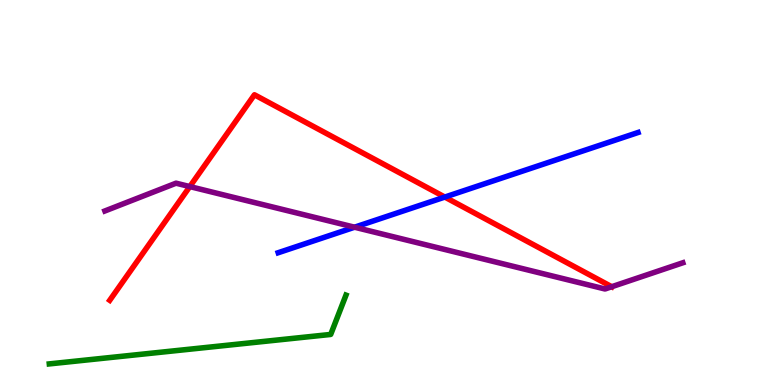[{'lines': ['blue', 'red'], 'intersections': [{'x': 5.74, 'y': 4.88}]}, {'lines': ['green', 'red'], 'intersections': []}, {'lines': ['purple', 'red'], 'intersections': [{'x': 2.45, 'y': 5.15}, {'x': 7.89, 'y': 2.55}]}, {'lines': ['blue', 'green'], 'intersections': []}, {'lines': ['blue', 'purple'], 'intersections': [{'x': 4.57, 'y': 4.1}]}, {'lines': ['green', 'purple'], 'intersections': []}]